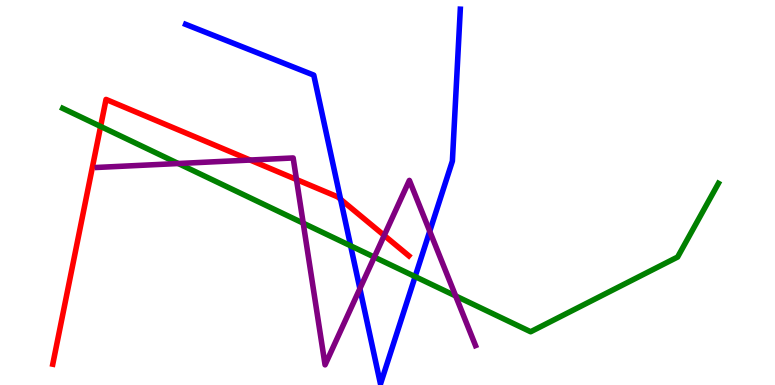[{'lines': ['blue', 'red'], 'intersections': [{'x': 4.39, 'y': 4.82}]}, {'lines': ['green', 'red'], 'intersections': [{'x': 1.3, 'y': 6.72}]}, {'lines': ['purple', 'red'], 'intersections': [{'x': 3.23, 'y': 5.84}, {'x': 3.83, 'y': 5.34}, {'x': 4.96, 'y': 3.89}]}, {'lines': ['blue', 'green'], 'intersections': [{'x': 4.52, 'y': 3.62}, {'x': 5.36, 'y': 2.82}]}, {'lines': ['blue', 'purple'], 'intersections': [{'x': 4.64, 'y': 2.5}, {'x': 5.55, 'y': 3.99}]}, {'lines': ['green', 'purple'], 'intersections': [{'x': 2.3, 'y': 5.75}, {'x': 3.91, 'y': 4.2}, {'x': 4.83, 'y': 3.32}, {'x': 5.88, 'y': 2.31}]}]